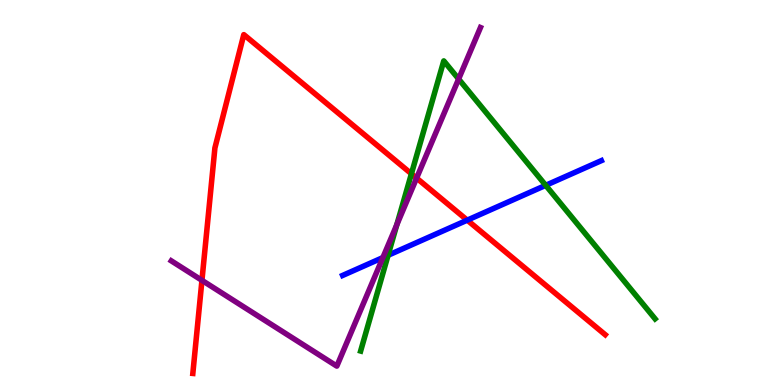[{'lines': ['blue', 'red'], 'intersections': [{'x': 6.03, 'y': 4.28}]}, {'lines': ['green', 'red'], 'intersections': [{'x': 5.31, 'y': 5.49}]}, {'lines': ['purple', 'red'], 'intersections': [{'x': 2.61, 'y': 2.72}, {'x': 5.38, 'y': 5.37}]}, {'lines': ['blue', 'green'], 'intersections': [{'x': 5.01, 'y': 3.37}, {'x': 7.04, 'y': 5.19}]}, {'lines': ['blue', 'purple'], 'intersections': [{'x': 4.94, 'y': 3.31}]}, {'lines': ['green', 'purple'], 'intersections': [{'x': 5.12, 'y': 4.16}, {'x': 5.92, 'y': 7.95}]}]